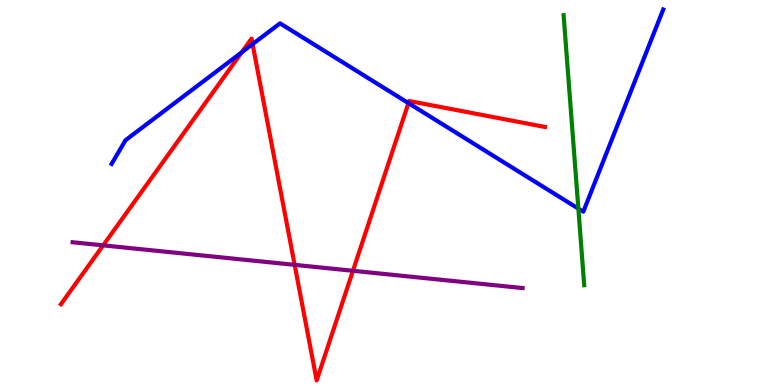[{'lines': ['blue', 'red'], 'intersections': [{'x': 3.12, 'y': 8.64}, {'x': 3.26, 'y': 8.85}, {'x': 5.27, 'y': 7.32}]}, {'lines': ['green', 'red'], 'intersections': []}, {'lines': ['purple', 'red'], 'intersections': [{'x': 1.33, 'y': 3.63}, {'x': 3.8, 'y': 3.12}, {'x': 4.55, 'y': 2.97}]}, {'lines': ['blue', 'green'], 'intersections': [{'x': 7.46, 'y': 4.58}]}, {'lines': ['blue', 'purple'], 'intersections': []}, {'lines': ['green', 'purple'], 'intersections': []}]